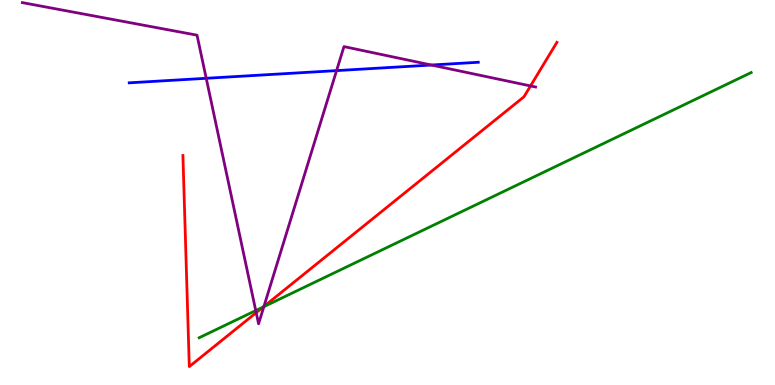[{'lines': ['blue', 'red'], 'intersections': []}, {'lines': ['green', 'red'], 'intersections': [{'x': 3.4, 'y': 2.03}]}, {'lines': ['purple', 'red'], 'intersections': [{'x': 3.31, 'y': 1.88}, {'x': 3.41, 'y': 2.04}, {'x': 6.85, 'y': 7.77}]}, {'lines': ['blue', 'green'], 'intersections': []}, {'lines': ['blue', 'purple'], 'intersections': [{'x': 2.66, 'y': 7.97}, {'x': 4.34, 'y': 8.17}, {'x': 5.57, 'y': 8.31}]}, {'lines': ['green', 'purple'], 'intersections': [{'x': 3.3, 'y': 1.93}, {'x': 3.4, 'y': 2.03}]}]